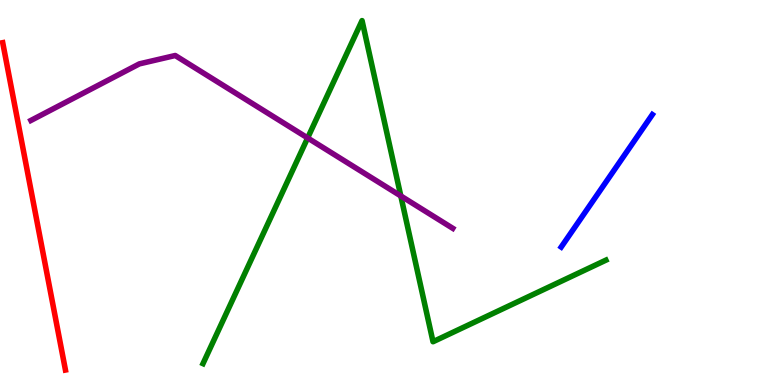[{'lines': ['blue', 'red'], 'intersections': []}, {'lines': ['green', 'red'], 'intersections': []}, {'lines': ['purple', 'red'], 'intersections': []}, {'lines': ['blue', 'green'], 'intersections': []}, {'lines': ['blue', 'purple'], 'intersections': []}, {'lines': ['green', 'purple'], 'intersections': [{'x': 3.97, 'y': 6.42}, {'x': 5.17, 'y': 4.91}]}]